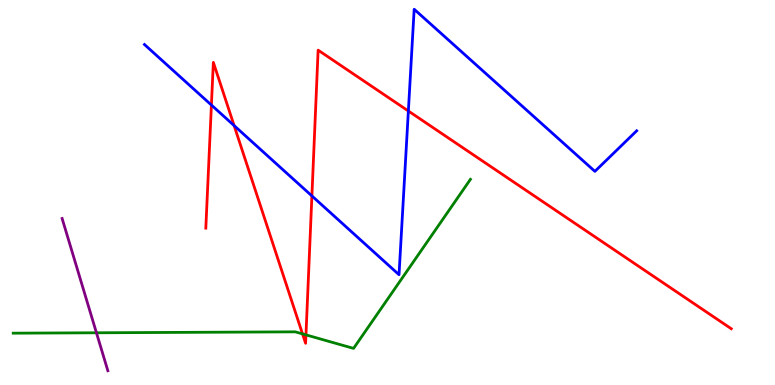[{'lines': ['blue', 'red'], 'intersections': [{'x': 2.73, 'y': 7.27}, {'x': 3.02, 'y': 6.74}, {'x': 4.02, 'y': 4.91}, {'x': 5.27, 'y': 7.12}]}, {'lines': ['green', 'red'], 'intersections': [{'x': 3.9, 'y': 1.33}, {'x': 3.95, 'y': 1.3}]}, {'lines': ['purple', 'red'], 'intersections': []}, {'lines': ['blue', 'green'], 'intersections': []}, {'lines': ['blue', 'purple'], 'intersections': []}, {'lines': ['green', 'purple'], 'intersections': [{'x': 1.24, 'y': 1.36}]}]